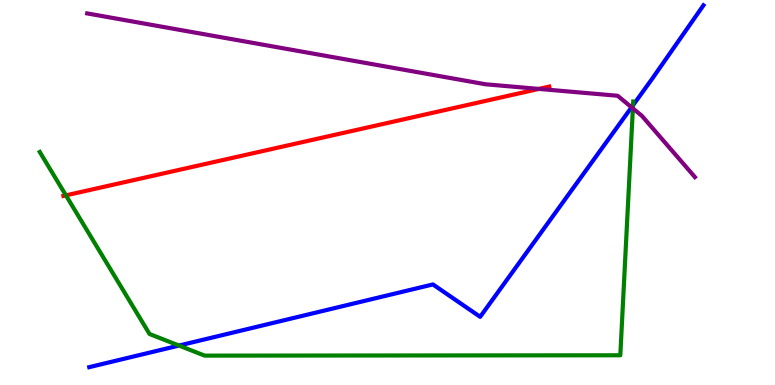[{'lines': ['blue', 'red'], 'intersections': []}, {'lines': ['green', 'red'], 'intersections': [{'x': 0.851, 'y': 4.93}]}, {'lines': ['purple', 'red'], 'intersections': [{'x': 6.95, 'y': 7.69}]}, {'lines': ['blue', 'green'], 'intersections': [{'x': 2.31, 'y': 1.02}, {'x': 8.17, 'y': 7.27}]}, {'lines': ['blue', 'purple'], 'intersections': [{'x': 8.15, 'y': 7.21}]}, {'lines': ['green', 'purple'], 'intersections': [{'x': 8.17, 'y': 7.18}]}]